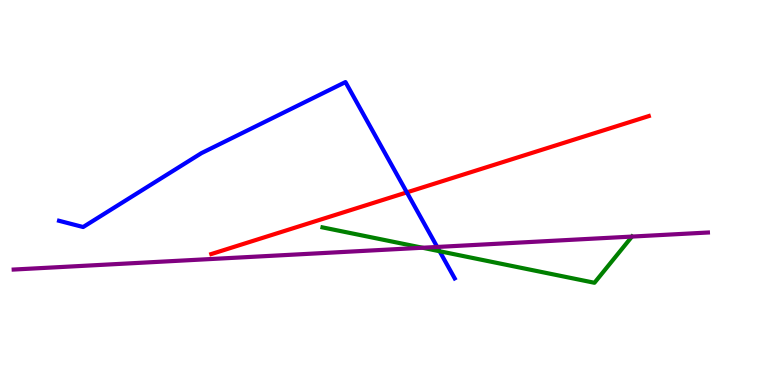[{'lines': ['blue', 'red'], 'intersections': [{'x': 5.25, 'y': 5.0}]}, {'lines': ['green', 'red'], 'intersections': []}, {'lines': ['purple', 'red'], 'intersections': []}, {'lines': ['blue', 'green'], 'intersections': [{'x': 5.67, 'y': 3.47}]}, {'lines': ['blue', 'purple'], 'intersections': [{'x': 5.64, 'y': 3.59}]}, {'lines': ['green', 'purple'], 'intersections': [{'x': 5.45, 'y': 3.57}, {'x': 8.15, 'y': 3.86}]}]